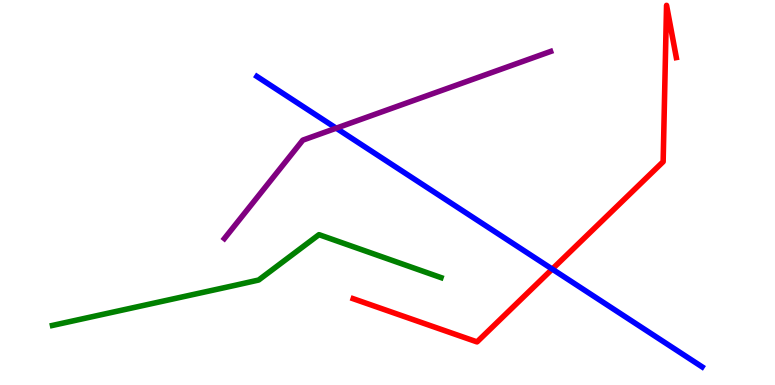[{'lines': ['blue', 'red'], 'intersections': [{'x': 7.13, 'y': 3.01}]}, {'lines': ['green', 'red'], 'intersections': []}, {'lines': ['purple', 'red'], 'intersections': []}, {'lines': ['blue', 'green'], 'intersections': []}, {'lines': ['blue', 'purple'], 'intersections': [{'x': 4.34, 'y': 6.67}]}, {'lines': ['green', 'purple'], 'intersections': []}]